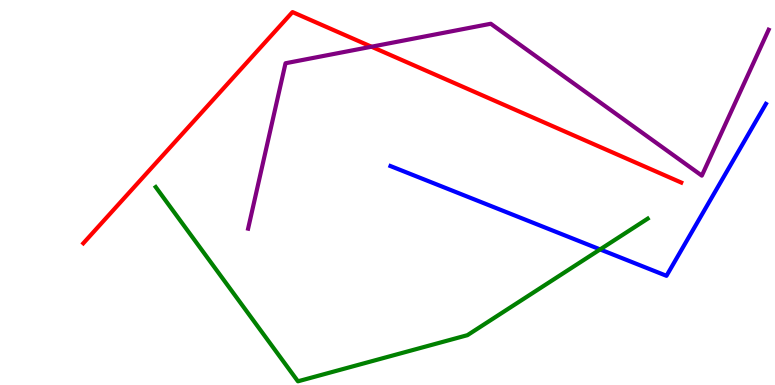[{'lines': ['blue', 'red'], 'intersections': []}, {'lines': ['green', 'red'], 'intersections': []}, {'lines': ['purple', 'red'], 'intersections': [{'x': 4.79, 'y': 8.79}]}, {'lines': ['blue', 'green'], 'intersections': [{'x': 7.74, 'y': 3.52}]}, {'lines': ['blue', 'purple'], 'intersections': []}, {'lines': ['green', 'purple'], 'intersections': []}]